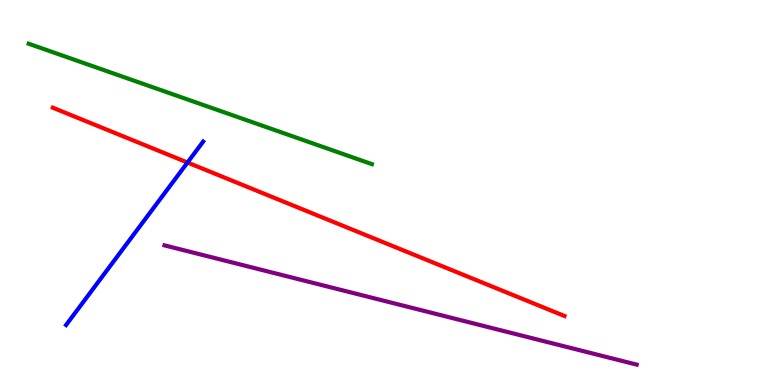[{'lines': ['blue', 'red'], 'intersections': [{'x': 2.42, 'y': 5.78}]}, {'lines': ['green', 'red'], 'intersections': []}, {'lines': ['purple', 'red'], 'intersections': []}, {'lines': ['blue', 'green'], 'intersections': []}, {'lines': ['blue', 'purple'], 'intersections': []}, {'lines': ['green', 'purple'], 'intersections': []}]